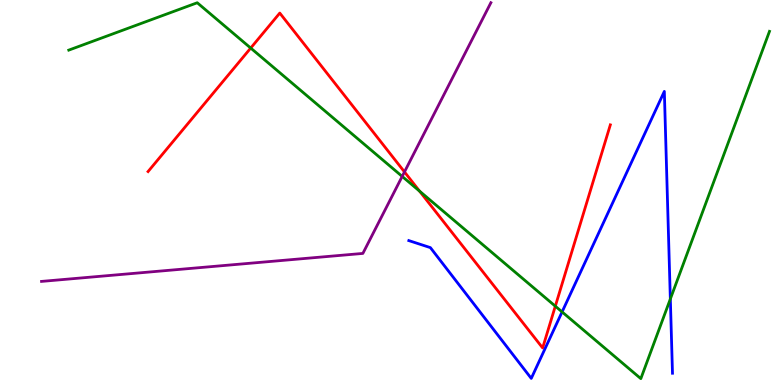[{'lines': ['blue', 'red'], 'intersections': []}, {'lines': ['green', 'red'], 'intersections': [{'x': 3.23, 'y': 8.75}, {'x': 5.41, 'y': 5.04}, {'x': 7.17, 'y': 2.05}]}, {'lines': ['purple', 'red'], 'intersections': [{'x': 5.22, 'y': 5.53}]}, {'lines': ['blue', 'green'], 'intersections': [{'x': 7.25, 'y': 1.9}, {'x': 8.65, 'y': 2.23}]}, {'lines': ['blue', 'purple'], 'intersections': []}, {'lines': ['green', 'purple'], 'intersections': [{'x': 5.19, 'y': 5.42}]}]